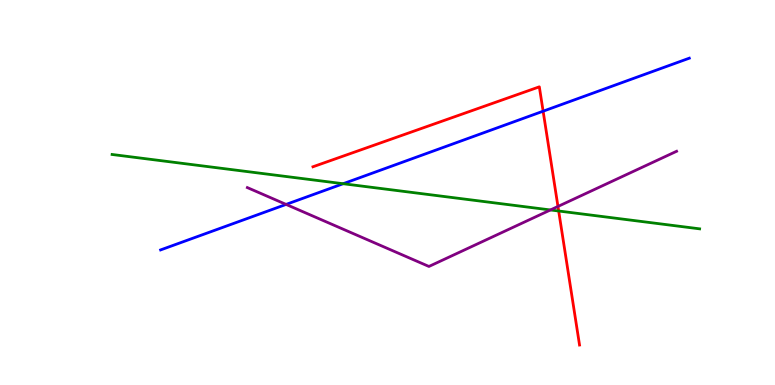[{'lines': ['blue', 'red'], 'intersections': [{'x': 7.01, 'y': 7.11}]}, {'lines': ['green', 'red'], 'intersections': [{'x': 7.21, 'y': 4.52}]}, {'lines': ['purple', 'red'], 'intersections': [{'x': 7.2, 'y': 4.64}]}, {'lines': ['blue', 'green'], 'intersections': [{'x': 4.43, 'y': 5.23}]}, {'lines': ['blue', 'purple'], 'intersections': [{'x': 3.69, 'y': 4.69}]}, {'lines': ['green', 'purple'], 'intersections': [{'x': 7.1, 'y': 4.55}]}]